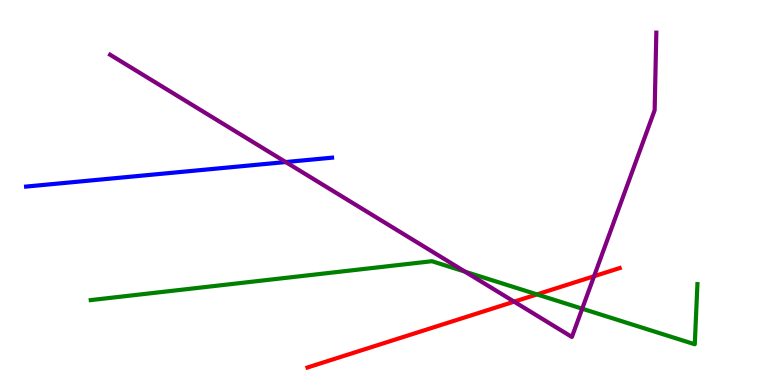[{'lines': ['blue', 'red'], 'intersections': []}, {'lines': ['green', 'red'], 'intersections': [{'x': 6.93, 'y': 2.35}]}, {'lines': ['purple', 'red'], 'intersections': [{'x': 6.63, 'y': 2.16}, {'x': 7.67, 'y': 2.83}]}, {'lines': ['blue', 'green'], 'intersections': []}, {'lines': ['blue', 'purple'], 'intersections': [{'x': 3.69, 'y': 5.79}]}, {'lines': ['green', 'purple'], 'intersections': [{'x': 6.0, 'y': 2.94}, {'x': 7.51, 'y': 1.98}]}]